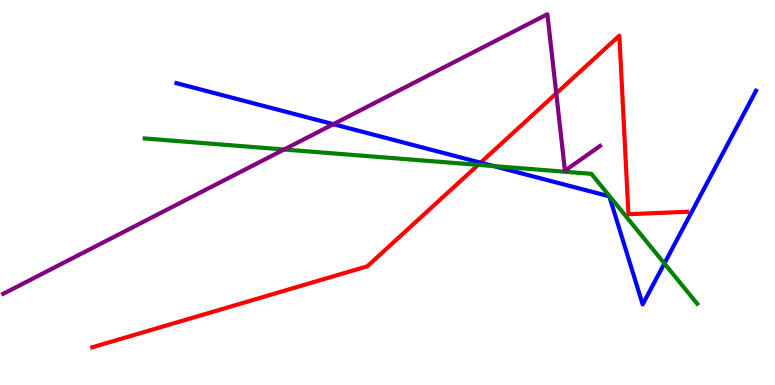[{'lines': ['blue', 'red'], 'intersections': [{'x': 6.2, 'y': 5.77}]}, {'lines': ['green', 'red'], 'intersections': [{'x': 6.17, 'y': 5.72}]}, {'lines': ['purple', 'red'], 'intersections': [{'x': 7.18, 'y': 7.57}]}, {'lines': ['blue', 'green'], 'intersections': [{'x': 6.37, 'y': 5.69}, {'x': 8.57, 'y': 3.16}]}, {'lines': ['blue', 'purple'], 'intersections': [{'x': 4.3, 'y': 6.77}]}, {'lines': ['green', 'purple'], 'intersections': [{'x': 3.67, 'y': 6.12}]}]